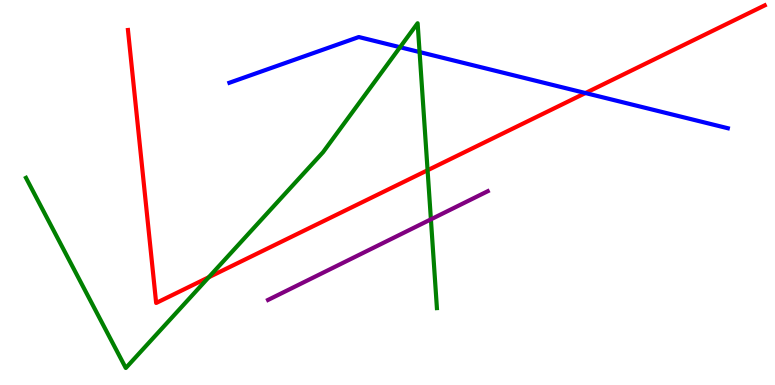[{'lines': ['blue', 'red'], 'intersections': [{'x': 7.55, 'y': 7.58}]}, {'lines': ['green', 'red'], 'intersections': [{'x': 2.69, 'y': 2.8}, {'x': 5.52, 'y': 5.58}]}, {'lines': ['purple', 'red'], 'intersections': []}, {'lines': ['blue', 'green'], 'intersections': [{'x': 5.16, 'y': 8.77}, {'x': 5.41, 'y': 8.65}]}, {'lines': ['blue', 'purple'], 'intersections': []}, {'lines': ['green', 'purple'], 'intersections': [{'x': 5.56, 'y': 4.3}]}]